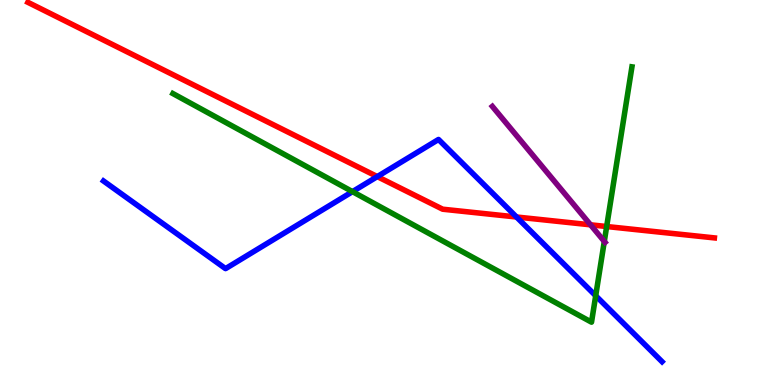[{'lines': ['blue', 'red'], 'intersections': [{'x': 4.87, 'y': 5.41}, {'x': 6.66, 'y': 4.36}]}, {'lines': ['green', 'red'], 'intersections': [{'x': 7.83, 'y': 4.12}]}, {'lines': ['purple', 'red'], 'intersections': [{'x': 7.62, 'y': 4.16}]}, {'lines': ['blue', 'green'], 'intersections': [{'x': 4.55, 'y': 5.02}, {'x': 7.69, 'y': 2.32}]}, {'lines': ['blue', 'purple'], 'intersections': []}, {'lines': ['green', 'purple'], 'intersections': [{'x': 7.8, 'y': 3.73}]}]